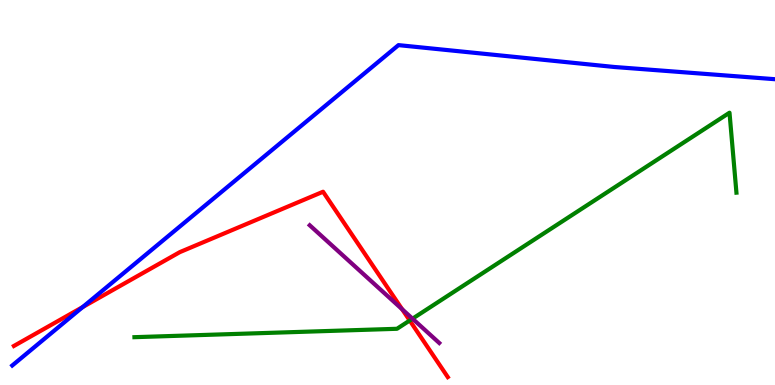[{'lines': ['blue', 'red'], 'intersections': [{'x': 1.07, 'y': 2.02}]}, {'lines': ['green', 'red'], 'intersections': [{'x': 5.29, 'y': 1.68}]}, {'lines': ['purple', 'red'], 'intersections': [{'x': 5.19, 'y': 1.97}]}, {'lines': ['blue', 'green'], 'intersections': []}, {'lines': ['blue', 'purple'], 'intersections': []}, {'lines': ['green', 'purple'], 'intersections': [{'x': 5.32, 'y': 1.72}]}]